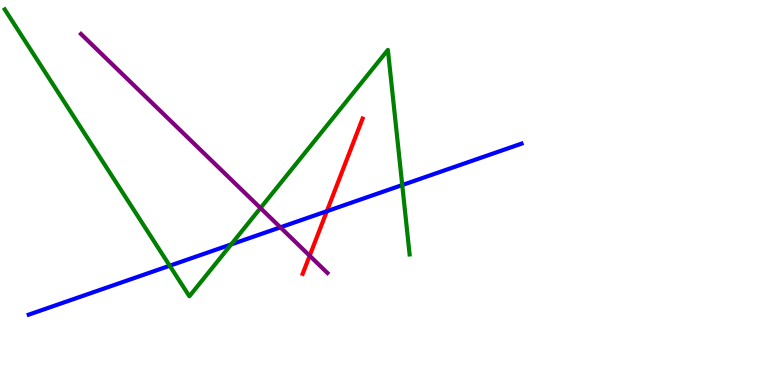[{'lines': ['blue', 'red'], 'intersections': [{'x': 4.22, 'y': 4.51}]}, {'lines': ['green', 'red'], 'intersections': []}, {'lines': ['purple', 'red'], 'intersections': [{'x': 4.0, 'y': 3.36}]}, {'lines': ['blue', 'green'], 'intersections': [{'x': 2.19, 'y': 3.1}, {'x': 2.98, 'y': 3.65}, {'x': 5.19, 'y': 5.19}]}, {'lines': ['blue', 'purple'], 'intersections': [{'x': 3.62, 'y': 4.1}]}, {'lines': ['green', 'purple'], 'intersections': [{'x': 3.36, 'y': 4.6}]}]